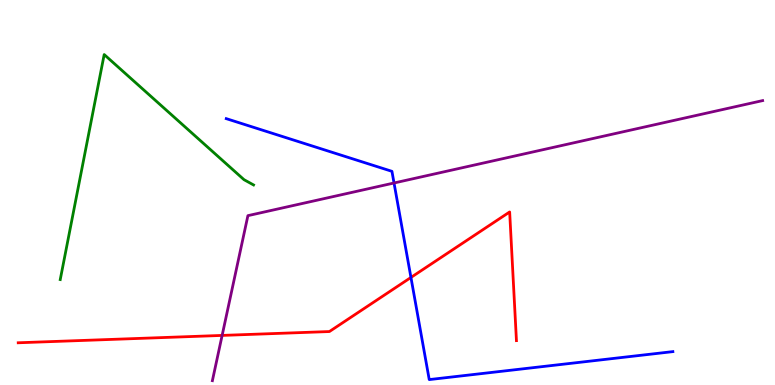[{'lines': ['blue', 'red'], 'intersections': [{'x': 5.3, 'y': 2.79}]}, {'lines': ['green', 'red'], 'intersections': []}, {'lines': ['purple', 'red'], 'intersections': [{'x': 2.87, 'y': 1.29}]}, {'lines': ['blue', 'green'], 'intersections': []}, {'lines': ['blue', 'purple'], 'intersections': [{'x': 5.08, 'y': 5.25}]}, {'lines': ['green', 'purple'], 'intersections': []}]